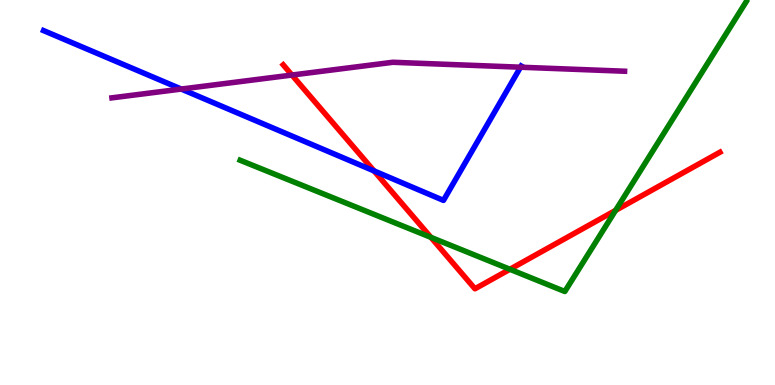[{'lines': ['blue', 'red'], 'intersections': [{'x': 4.83, 'y': 5.56}]}, {'lines': ['green', 'red'], 'intersections': [{'x': 5.56, 'y': 3.83}, {'x': 6.58, 'y': 3.01}, {'x': 7.94, 'y': 4.54}]}, {'lines': ['purple', 'red'], 'intersections': [{'x': 3.77, 'y': 8.05}]}, {'lines': ['blue', 'green'], 'intersections': []}, {'lines': ['blue', 'purple'], 'intersections': [{'x': 2.34, 'y': 7.69}, {'x': 6.72, 'y': 8.25}]}, {'lines': ['green', 'purple'], 'intersections': []}]